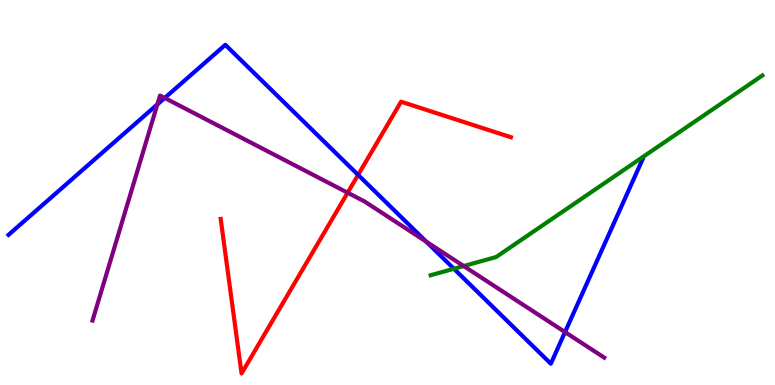[{'lines': ['blue', 'red'], 'intersections': [{'x': 4.62, 'y': 5.46}]}, {'lines': ['green', 'red'], 'intersections': []}, {'lines': ['purple', 'red'], 'intersections': [{'x': 4.49, 'y': 4.99}]}, {'lines': ['blue', 'green'], 'intersections': [{'x': 5.86, 'y': 3.02}]}, {'lines': ['blue', 'purple'], 'intersections': [{'x': 2.03, 'y': 7.29}, {'x': 2.13, 'y': 7.46}, {'x': 5.5, 'y': 3.72}, {'x': 7.29, 'y': 1.37}]}, {'lines': ['green', 'purple'], 'intersections': [{'x': 5.98, 'y': 3.09}]}]